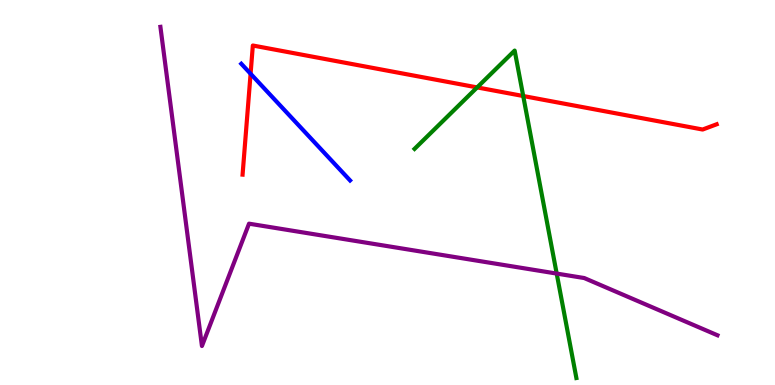[{'lines': ['blue', 'red'], 'intersections': [{'x': 3.23, 'y': 8.08}]}, {'lines': ['green', 'red'], 'intersections': [{'x': 6.16, 'y': 7.73}, {'x': 6.75, 'y': 7.51}]}, {'lines': ['purple', 'red'], 'intersections': []}, {'lines': ['blue', 'green'], 'intersections': []}, {'lines': ['blue', 'purple'], 'intersections': []}, {'lines': ['green', 'purple'], 'intersections': [{'x': 7.18, 'y': 2.89}]}]